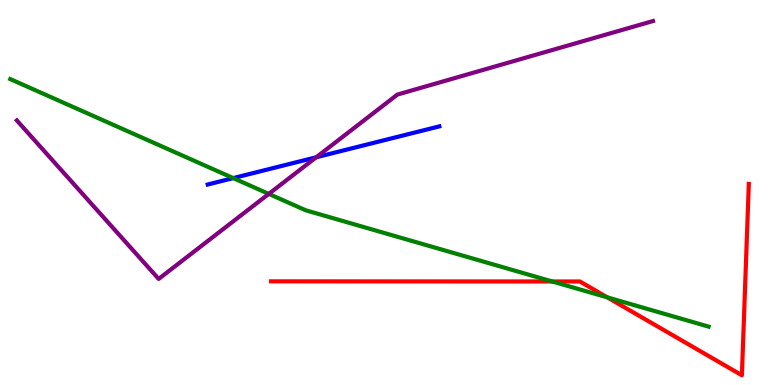[{'lines': ['blue', 'red'], 'intersections': []}, {'lines': ['green', 'red'], 'intersections': [{'x': 7.13, 'y': 2.69}, {'x': 7.84, 'y': 2.28}]}, {'lines': ['purple', 'red'], 'intersections': []}, {'lines': ['blue', 'green'], 'intersections': [{'x': 3.01, 'y': 5.37}]}, {'lines': ['blue', 'purple'], 'intersections': [{'x': 4.08, 'y': 5.91}]}, {'lines': ['green', 'purple'], 'intersections': [{'x': 3.47, 'y': 4.96}]}]